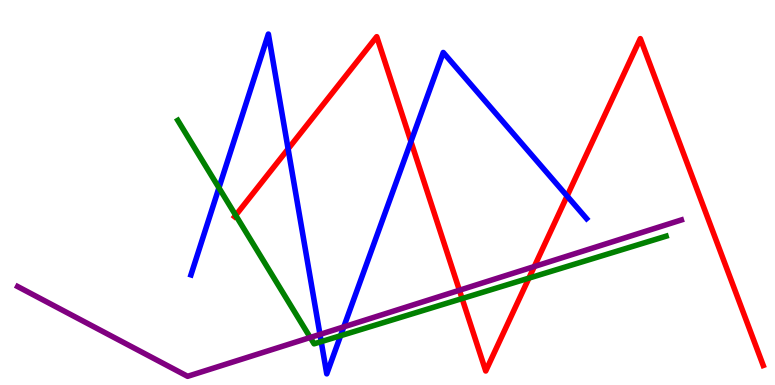[{'lines': ['blue', 'red'], 'intersections': [{'x': 3.72, 'y': 6.13}, {'x': 5.3, 'y': 6.32}, {'x': 7.32, 'y': 4.91}]}, {'lines': ['green', 'red'], 'intersections': [{'x': 3.04, 'y': 4.41}, {'x': 5.96, 'y': 2.25}, {'x': 6.82, 'y': 2.78}]}, {'lines': ['purple', 'red'], 'intersections': [{'x': 5.93, 'y': 2.46}, {'x': 6.89, 'y': 3.08}]}, {'lines': ['blue', 'green'], 'intersections': [{'x': 2.83, 'y': 5.12}, {'x': 4.14, 'y': 1.13}, {'x': 4.39, 'y': 1.28}]}, {'lines': ['blue', 'purple'], 'intersections': [{'x': 4.13, 'y': 1.31}, {'x': 4.44, 'y': 1.51}]}, {'lines': ['green', 'purple'], 'intersections': [{'x': 4.0, 'y': 1.23}]}]